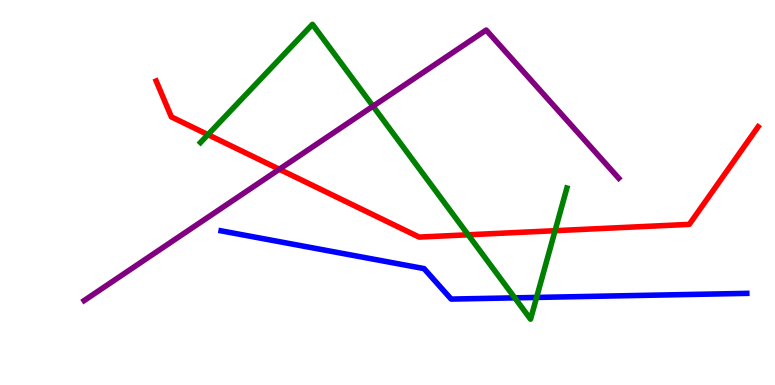[{'lines': ['blue', 'red'], 'intersections': []}, {'lines': ['green', 'red'], 'intersections': [{'x': 2.68, 'y': 6.5}, {'x': 6.04, 'y': 3.9}, {'x': 7.16, 'y': 4.01}]}, {'lines': ['purple', 'red'], 'intersections': [{'x': 3.6, 'y': 5.6}]}, {'lines': ['blue', 'green'], 'intersections': [{'x': 6.64, 'y': 2.26}, {'x': 6.92, 'y': 2.27}]}, {'lines': ['blue', 'purple'], 'intersections': []}, {'lines': ['green', 'purple'], 'intersections': [{'x': 4.81, 'y': 7.24}]}]